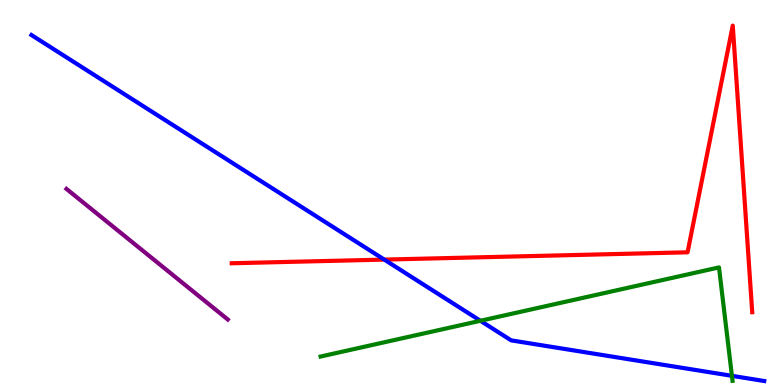[{'lines': ['blue', 'red'], 'intersections': [{'x': 4.96, 'y': 3.26}]}, {'lines': ['green', 'red'], 'intersections': []}, {'lines': ['purple', 'red'], 'intersections': []}, {'lines': ['blue', 'green'], 'intersections': [{'x': 6.2, 'y': 1.67}, {'x': 9.44, 'y': 0.238}]}, {'lines': ['blue', 'purple'], 'intersections': []}, {'lines': ['green', 'purple'], 'intersections': []}]